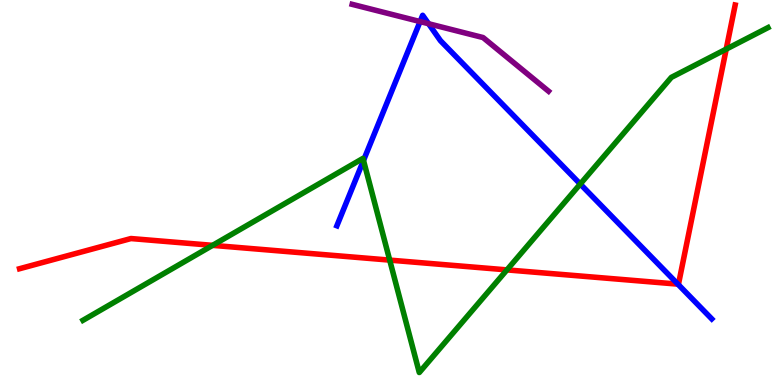[{'lines': ['blue', 'red'], 'intersections': [{'x': 8.75, 'y': 2.62}]}, {'lines': ['green', 'red'], 'intersections': [{'x': 2.74, 'y': 3.63}, {'x': 5.03, 'y': 3.24}, {'x': 6.54, 'y': 2.99}, {'x': 9.37, 'y': 8.72}]}, {'lines': ['purple', 'red'], 'intersections': []}, {'lines': ['blue', 'green'], 'intersections': [{'x': 4.69, 'y': 5.83}, {'x': 7.49, 'y': 5.22}]}, {'lines': ['blue', 'purple'], 'intersections': [{'x': 5.42, 'y': 9.44}, {'x': 5.53, 'y': 9.38}]}, {'lines': ['green', 'purple'], 'intersections': []}]